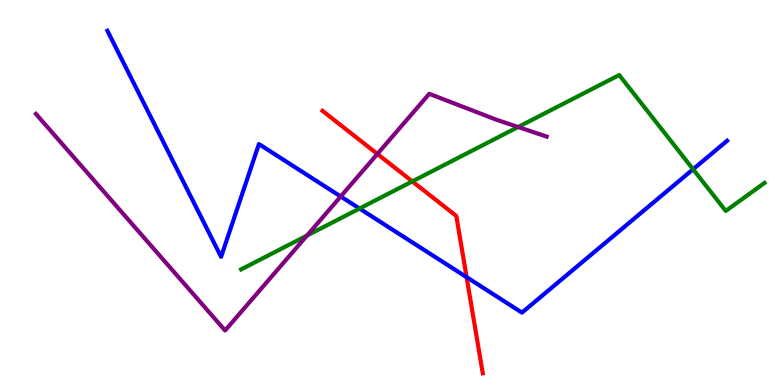[{'lines': ['blue', 'red'], 'intersections': [{'x': 6.02, 'y': 2.8}]}, {'lines': ['green', 'red'], 'intersections': [{'x': 5.32, 'y': 5.29}]}, {'lines': ['purple', 'red'], 'intersections': [{'x': 4.87, 'y': 6.0}]}, {'lines': ['blue', 'green'], 'intersections': [{'x': 4.64, 'y': 4.58}, {'x': 8.94, 'y': 5.6}]}, {'lines': ['blue', 'purple'], 'intersections': [{'x': 4.4, 'y': 4.9}]}, {'lines': ['green', 'purple'], 'intersections': [{'x': 3.96, 'y': 3.88}, {'x': 6.69, 'y': 6.7}]}]